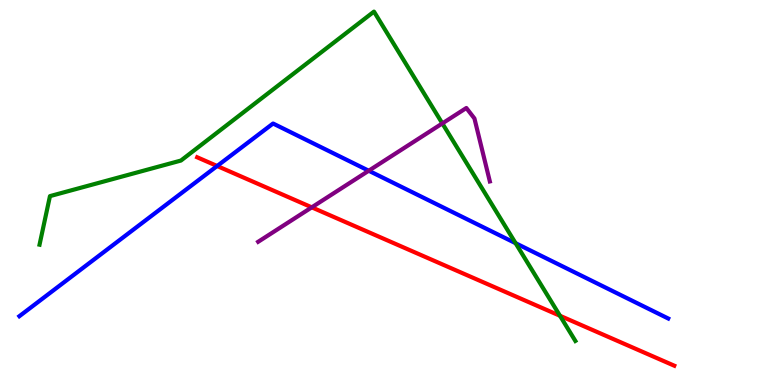[{'lines': ['blue', 'red'], 'intersections': [{'x': 2.8, 'y': 5.69}]}, {'lines': ['green', 'red'], 'intersections': [{'x': 7.23, 'y': 1.8}]}, {'lines': ['purple', 'red'], 'intersections': [{'x': 4.02, 'y': 4.61}]}, {'lines': ['blue', 'green'], 'intersections': [{'x': 6.65, 'y': 3.68}]}, {'lines': ['blue', 'purple'], 'intersections': [{'x': 4.76, 'y': 5.57}]}, {'lines': ['green', 'purple'], 'intersections': [{'x': 5.71, 'y': 6.79}]}]